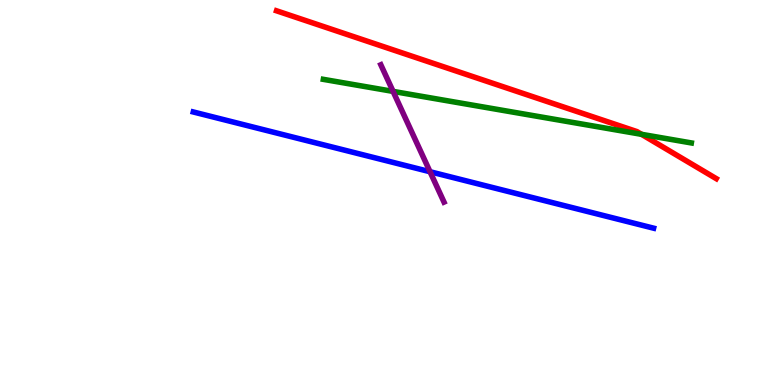[{'lines': ['blue', 'red'], 'intersections': []}, {'lines': ['green', 'red'], 'intersections': [{'x': 8.28, 'y': 6.51}]}, {'lines': ['purple', 'red'], 'intersections': []}, {'lines': ['blue', 'green'], 'intersections': []}, {'lines': ['blue', 'purple'], 'intersections': [{'x': 5.55, 'y': 5.54}]}, {'lines': ['green', 'purple'], 'intersections': [{'x': 5.07, 'y': 7.63}]}]